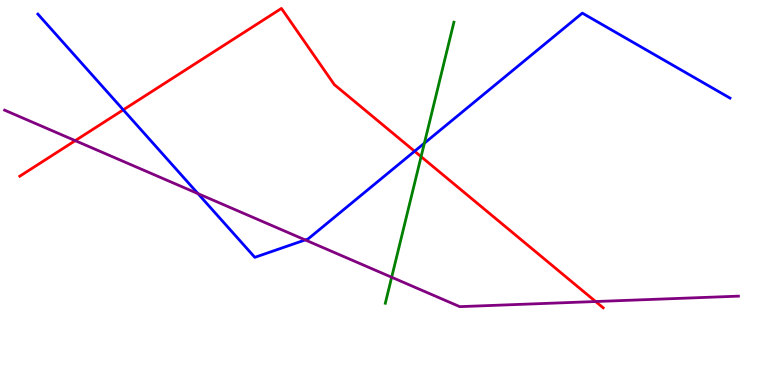[{'lines': ['blue', 'red'], 'intersections': [{'x': 1.59, 'y': 7.15}, {'x': 5.35, 'y': 6.07}]}, {'lines': ['green', 'red'], 'intersections': [{'x': 5.43, 'y': 5.93}]}, {'lines': ['purple', 'red'], 'intersections': [{'x': 0.971, 'y': 6.35}, {'x': 7.69, 'y': 2.17}]}, {'lines': ['blue', 'green'], 'intersections': [{'x': 5.48, 'y': 6.28}]}, {'lines': ['blue', 'purple'], 'intersections': [{'x': 2.55, 'y': 4.97}, {'x': 3.94, 'y': 3.77}]}, {'lines': ['green', 'purple'], 'intersections': [{'x': 5.05, 'y': 2.8}]}]